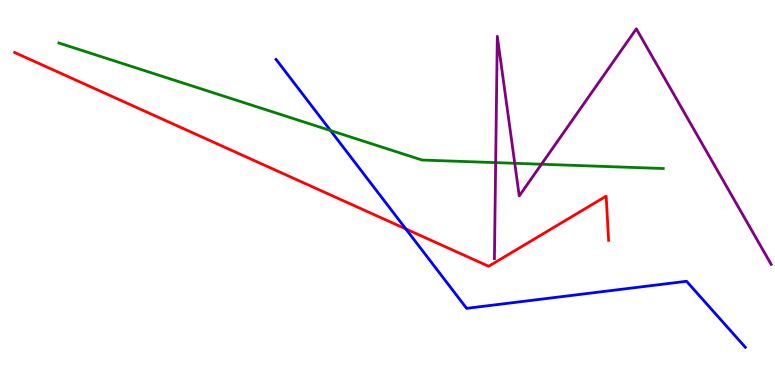[{'lines': ['blue', 'red'], 'intersections': [{'x': 5.24, 'y': 4.05}]}, {'lines': ['green', 'red'], 'intersections': []}, {'lines': ['purple', 'red'], 'intersections': []}, {'lines': ['blue', 'green'], 'intersections': [{'x': 4.26, 'y': 6.61}]}, {'lines': ['blue', 'purple'], 'intersections': []}, {'lines': ['green', 'purple'], 'intersections': [{'x': 6.4, 'y': 5.78}, {'x': 6.64, 'y': 5.76}, {'x': 6.99, 'y': 5.73}]}]